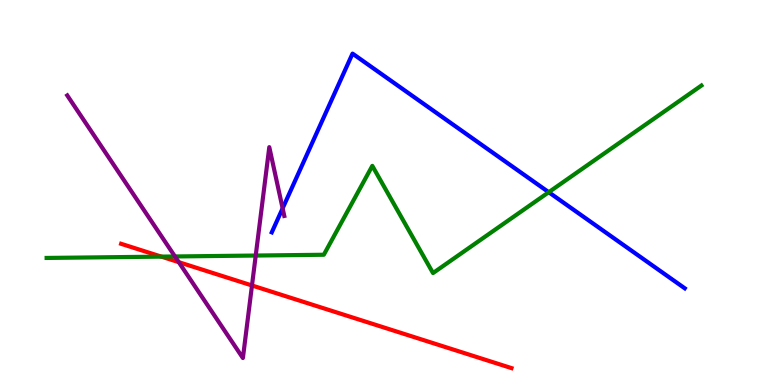[{'lines': ['blue', 'red'], 'intersections': []}, {'lines': ['green', 'red'], 'intersections': [{'x': 2.08, 'y': 3.33}]}, {'lines': ['purple', 'red'], 'intersections': [{'x': 2.31, 'y': 3.19}, {'x': 3.25, 'y': 2.59}]}, {'lines': ['blue', 'green'], 'intersections': [{'x': 7.08, 'y': 5.01}]}, {'lines': ['blue', 'purple'], 'intersections': [{'x': 3.65, 'y': 4.59}]}, {'lines': ['green', 'purple'], 'intersections': [{'x': 2.26, 'y': 3.34}, {'x': 3.3, 'y': 3.36}]}]